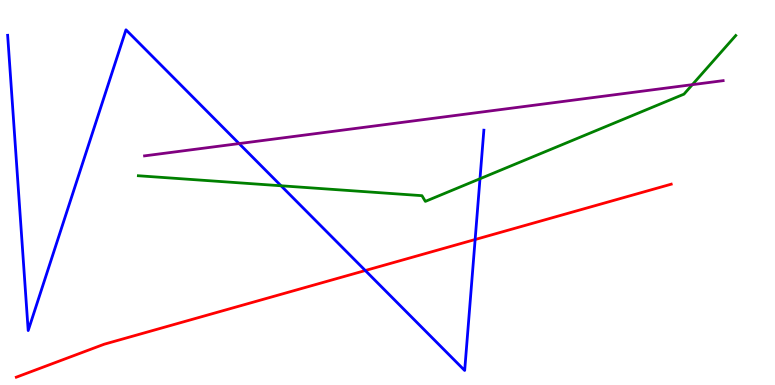[{'lines': ['blue', 'red'], 'intersections': [{'x': 4.71, 'y': 2.97}, {'x': 6.13, 'y': 3.78}]}, {'lines': ['green', 'red'], 'intersections': []}, {'lines': ['purple', 'red'], 'intersections': []}, {'lines': ['blue', 'green'], 'intersections': [{'x': 3.63, 'y': 5.17}, {'x': 6.19, 'y': 5.36}]}, {'lines': ['blue', 'purple'], 'intersections': [{'x': 3.09, 'y': 6.27}]}, {'lines': ['green', 'purple'], 'intersections': [{'x': 8.93, 'y': 7.8}]}]